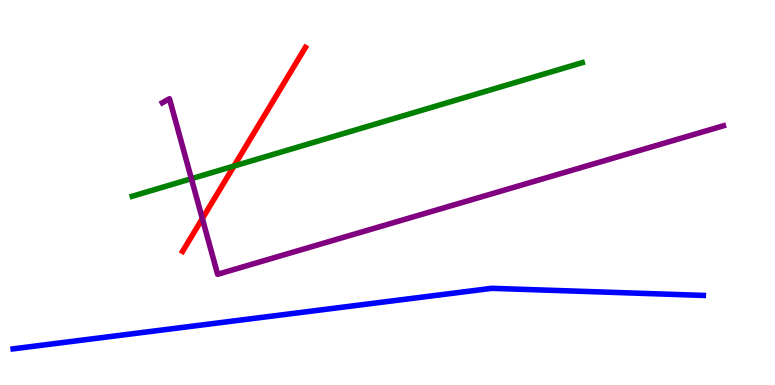[{'lines': ['blue', 'red'], 'intersections': []}, {'lines': ['green', 'red'], 'intersections': [{'x': 3.02, 'y': 5.69}]}, {'lines': ['purple', 'red'], 'intersections': [{'x': 2.61, 'y': 4.32}]}, {'lines': ['blue', 'green'], 'intersections': []}, {'lines': ['blue', 'purple'], 'intersections': []}, {'lines': ['green', 'purple'], 'intersections': [{'x': 2.47, 'y': 5.36}]}]